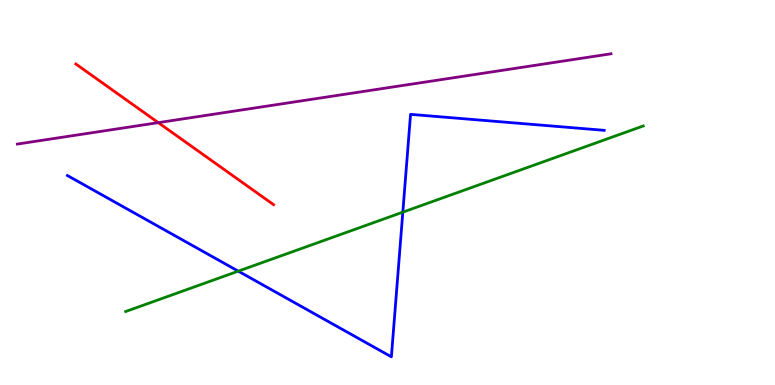[{'lines': ['blue', 'red'], 'intersections': []}, {'lines': ['green', 'red'], 'intersections': []}, {'lines': ['purple', 'red'], 'intersections': [{'x': 2.04, 'y': 6.81}]}, {'lines': ['blue', 'green'], 'intersections': [{'x': 3.07, 'y': 2.96}, {'x': 5.2, 'y': 4.49}]}, {'lines': ['blue', 'purple'], 'intersections': []}, {'lines': ['green', 'purple'], 'intersections': []}]